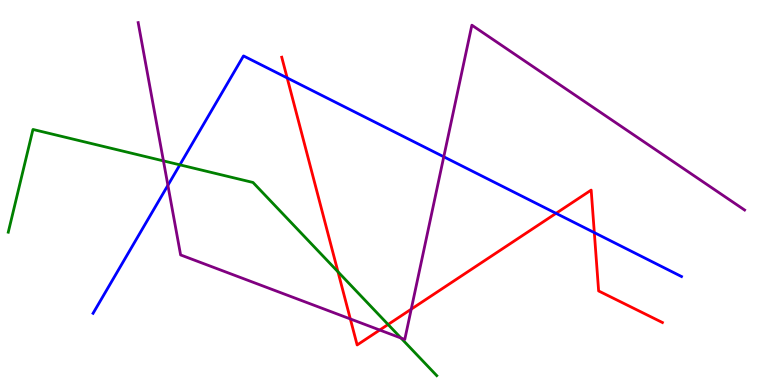[{'lines': ['blue', 'red'], 'intersections': [{'x': 3.71, 'y': 7.98}, {'x': 7.17, 'y': 4.46}, {'x': 7.67, 'y': 3.96}]}, {'lines': ['green', 'red'], 'intersections': [{'x': 4.36, 'y': 2.94}, {'x': 5.01, 'y': 1.57}]}, {'lines': ['purple', 'red'], 'intersections': [{'x': 4.52, 'y': 1.72}, {'x': 4.9, 'y': 1.43}, {'x': 5.31, 'y': 1.97}]}, {'lines': ['blue', 'green'], 'intersections': [{'x': 2.32, 'y': 5.72}]}, {'lines': ['blue', 'purple'], 'intersections': [{'x': 2.17, 'y': 5.19}, {'x': 5.73, 'y': 5.93}]}, {'lines': ['green', 'purple'], 'intersections': [{'x': 2.11, 'y': 5.82}, {'x': 5.17, 'y': 1.22}]}]